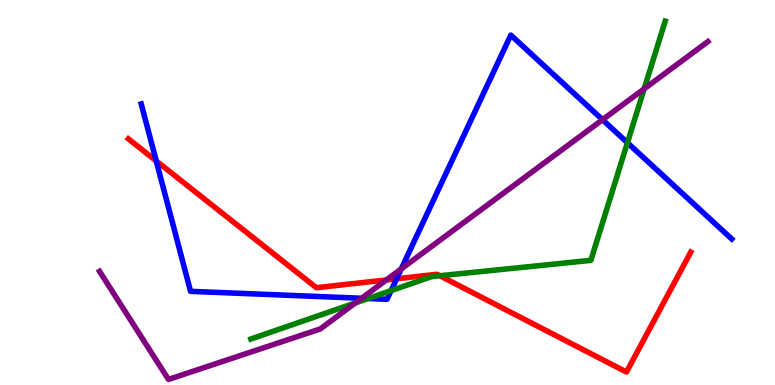[{'lines': ['blue', 'red'], 'intersections': [{'x': 2.02, 'y': 5.82}, {'x': 5.12, 'y': 2.76}]}, {'lines': ['green', 'red'], 'intersections': [{'x': 5.68, 'y': 2.84}]}, {'lines': ['purple', 'red'], 'intersections': [{'x': 4.99, 'y': 2.73}]}, {'lines': ['blue', 'green'], 'intersections': [{'x': 4.75, 'y': 2.25}, {'x': 5.05, 'y': 2.45}, {'x': 8.1, 'y': 6.29}]}, {'lines': ['blue', 'purple'], 'intersections': [{'x': 4.67, 'y': 2.25}, {'x': 5.18, 'y': 3.02}, {'x': 7.77, 'y': 6.89}]}, {'lines': ['green', 'purple'], 'intersections': [{'x': 4.58, 'y': 2.13}, {'x': 8.31, 'y': 7.69}]}]